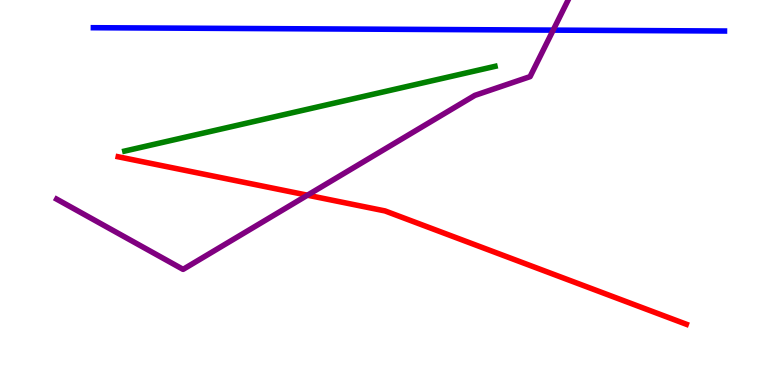[{'lines': ['blue', 'red'], 'intersections': []}, {'lines': ['green', 'red'], 'intersections': []}, {'lines': ['purple', 'red'], 'intersections': [{'x': 3.97, 'y': 4.93}]}, {'lines': ['blue', 'green'], 'intersections': []}, {'lines': ['blue', 'purple'], 'intersections': [{'x': 7.14, 'y': 9.22}]}, {'lines': ['green', 'purple'], 'intersections': []}]